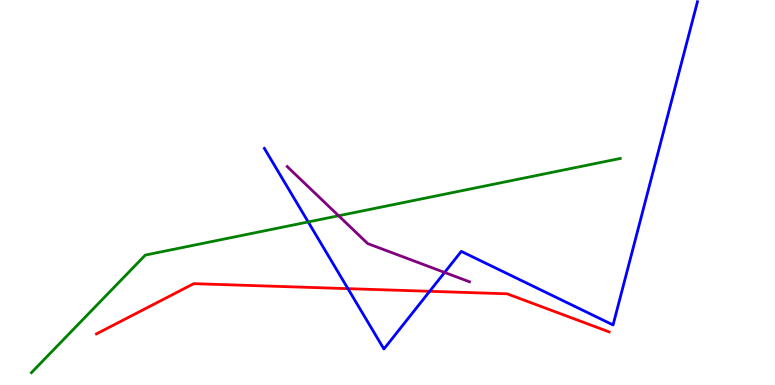[{'lines': ['blue', 'red'], 'intersections': [{'x': 4.49, 'y': 2.5}, {'x': 5.54, 'y': 2.43}]}, {'lines': ['green', 'red'], 'intersections': []}, {'lines': ['purple', 'red'], 'intersections': []}, {'lines': ['blue', 'green'], 'intersections': [{'x': 3.98, 'y': 4.24}]}, {'lines': ['blue', 'purple'], 'intersections': [{'x': 5.74, 'y': 2.92}]}, {'lines': ['green', 'purple'], 'intersections': [{'x': 4.37, 'y': 4.4}]}]